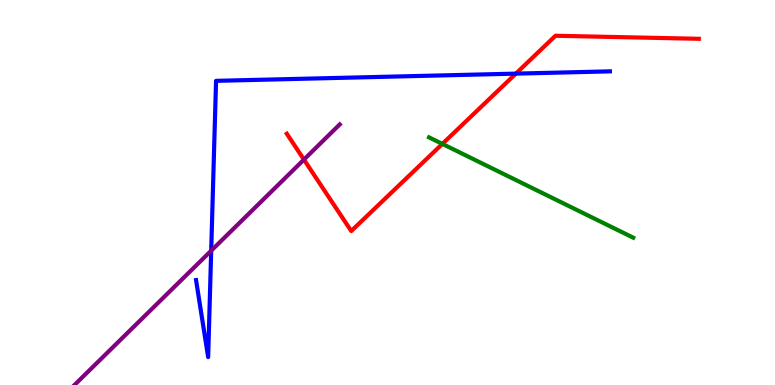[{'lines': ['blue', 'red'], 'intersections': [{'x': 6.66, 'y': 8.09}]}, {'lines': ['green', 'red'], 'intersections': [{'x': 5.71, 'y': 6.26}]}, {'lines': ['purple', 'red'], 'intersections': [{'x': 3.92, 'y': 5.85}]}, {'lines': ['blue', 'green'], 'intersections': []}, {'lines': ['blue', 'purple'], 'intersections': [{'x': 2.73, 'y': 3.49}]}, {'lines': ['green', 'purple'], 'intersections': []}]